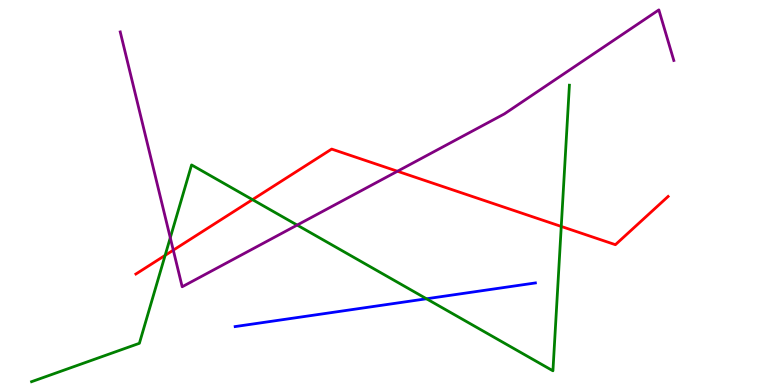[{'lines': ['blue', 'red'], 'intersections': []}, {'lines': ['green', 'red'], 'intersections': [{'x': 2.13, 'y': 3.37}, {'x': 3.26, 'y': 4.81}, {'x': 7.24, 'y': 4.12}]}, {'lines': ['purple', 'red'], 'intersections': [{'x': 2.24, 'y': 3.5}, {'x': 5.13, 'y': 5.55}]}, {'lines': ['blue', 'green'], 'intersections': [{'x': 5.5, 'y': 2.24}]}, {'lines': ['blue', 'purple'], 'intersections': []}, {'lines': ['green', 'purple'], 'intersections': [{'x': 2.2, 'y': 3.82}, {'x': 3.83, 'y': 4.15}]}]